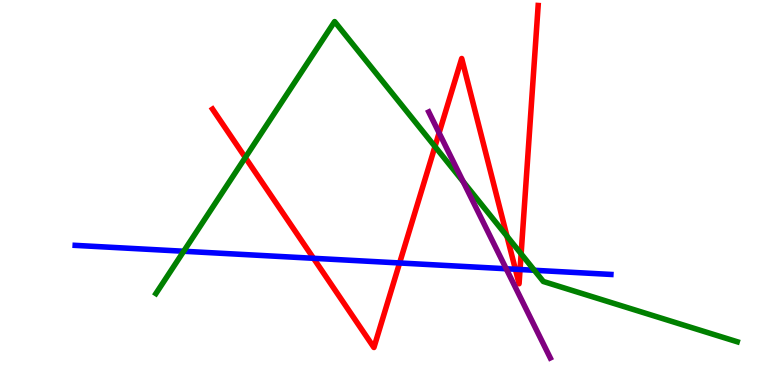[{'lines': ['blue', 'red'], 'intersections': [{'x': 4.05, 'y': 3.29}, {'x': 5.16, 'y': 3.17}, {'x': 6.65, 'y': 3.01}, {'x': 6.71, 'y': 3.0}]}, {'lines': ['green', 'red'], 'intersections': [{'x': 3.17, 'y': 5.91}, {'x': 5.61, 'y': 6.19}, {'x': 6.54, 'y': 3.87}, {'x': 6.72, 'y': 3.41}]}, {'lines': ['purple', 'red'], 'intersections': [{'x': 5.67, 'y': 6.55}]}, {'lines': ['blue', 'green'], 'intersections': [{'x': 2.37, 'y': 3.47}, {'x': 6.89, 'y': 2.98}]}, {'lines': ['blue', 'purple'], 'intersections': [{'x': 6.53, 'y': 3.02}]}, {'lines': ['green', 'purple'], 'intersections': [{'x': 5.98, 'y': 5.28}]}]